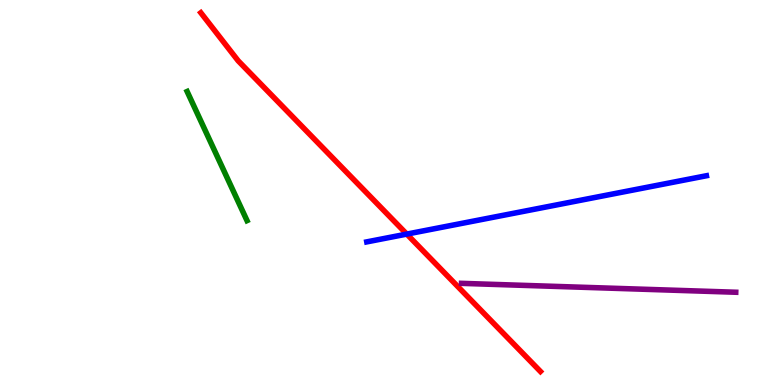[{'lines': ['blue', 'red'], 'intersections': [{'x': 5.25, 'y': 3.92}]}, {'lines': ['green', 'red'], 'intersections': []}, {'lines': ['purple', 'red'], 'intersections': []}, {'lines': ['blue', 'green'], 'intersections': []}, {'lines': ['blue', 'purple'], 'intersections': []}, {'lines': ['green', 'purple'], 'intersections': []}]